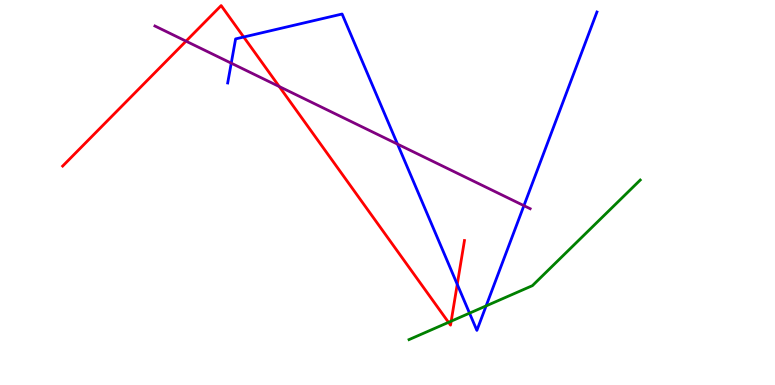[{'lines': ['blue', 'red'], 'intersections': [{'x': 3.14, 'y': 9.04}, {'x': 5.9, 'y': 2.61}]}, {'lines': ['green', 'red'], 'intersections': [{'x': 5.79, 'y': 1.63}, {'x': 5.82, 'y': 1.66}]}, {'lines': ['purple', 'red'], 'intersections': [{'x': 2.4, 'y': 8.93}, {'x': 3.6, 'y': 7.75}]}, {'lines': ['blue', 'green'], 'intersections': [{'x': 6.06, 'y': 1.87}, {'x': 6.27, 'y': 2.05}]}, {'lines': ['blue', 'purple'], 'intersections': [{'x': 2.98, 'y': 8.36}, {'x': 5.13, 'y': 6.26}, {'x': 6.76, 'y': 4.66}]}, {'lines': ['green', 'purple'], 'intersections': []}]